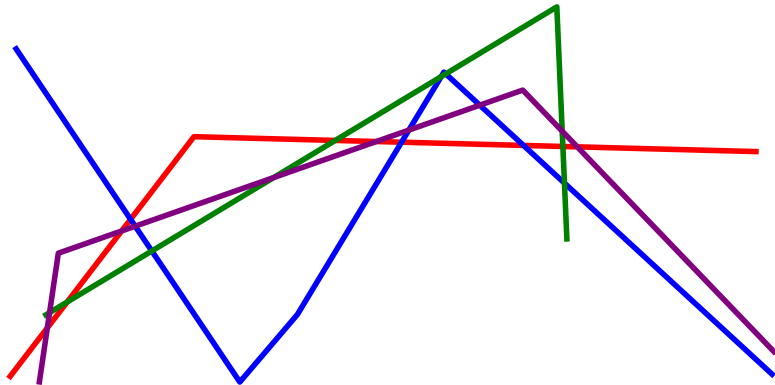[{'lines': ['blue', 'red'], 'intersections': [{'x': 1.68, 'y': 4.3}, {'x': 5.18, 'y': 6.31}, {'x': 6.76, 'y': 6.22}]}, {'lines': ['green', 'red'], 'intersections': [{'x': 0.867, 'y': 2.16}, {'x': 4.33, 'y': 6.35}, {'x': 7.26, 'y': 6.2}]}, {'lines': ['purple', 'red'], 'intersections': [{'x': 0.611, 'y': 1.48}, {'x': 1.57, 'y': 4.0}, {'x': 4.86, 'y': 6.32}, {'x': 7.45, 'y': 6.19}]}, {'lines': ['blue', 'green'], 'intersections': [{'x': 1.96, 'y': 3.48}, {'x': 5.69, 'y': 8.01}, {'x': 5.75, 'y': 8.08}, {'x': 7.28, 'y': 5.24}]}, {'lines': ['blue', 'purple'], 'intersections': [{'x': 1.74, 'y': 4.12}, {'x': 5.28, 'y': 6.62}, {'x': 6.19, 'y': 7.27}]}, {'lines': ['green', 'purple'], 'intersections': [{'x': 0.64, 'y': 1.88}, {'x': 3.53, 'y': 5.39}, {'x': 7.25, 'y': 6.59}]}]